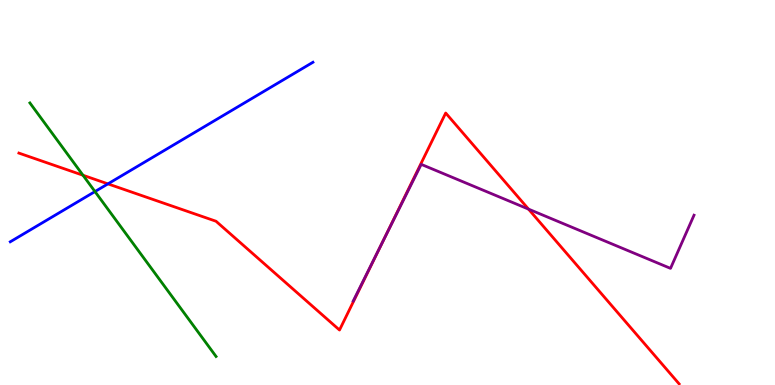[{'lines': ['blue', 'red'], 'intersections': [{'x': 1.39, 'y': 5.22}]}, {'lines': ['green', 'red'], 'intersections': [{'x': 1.07, 'y': 5.45}]}, {'lines': ['purple', 'red'], 'intersections': [{'x': 4.94, 'y': 3.71}, {'x': 6.82, 'y': 4.57}]}, {'lines': ['blue', 'green'], 'intersections': [{'x': 1.23, 'y': 5.02}]}, {'lines': ['blue', 'purple'], 'intersections': []}, {'lines': ['green', 'purple'], 'intersections': []}]